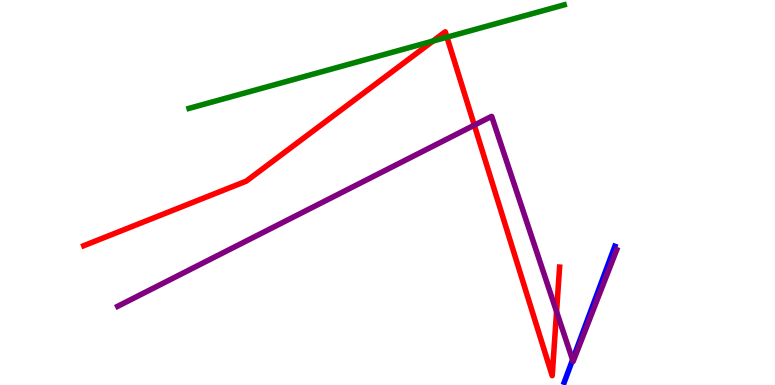[{'lines': ['blue', 'red'], 'intersections': []}, {'lines': ['green', 'red'], 'intersections': [{'x': 5.59, 'y': 8.93}, {'x': 5.77, 'y': 9.03}]}, {'lines': ['purple', 'red'], 'intersections': [{'x': 6.12, 'y': 6.75}, {'x': 7.18, 'y': 1.91}]}, {'lines': ['blue', 'green'], 'intersections': []}, {'lines': ['blue', 'purple'], 'intersections': [{'x': 7.39, 'y': 0.653}]}, {'lines': ['green', 'purple'], 'intersections': []}]